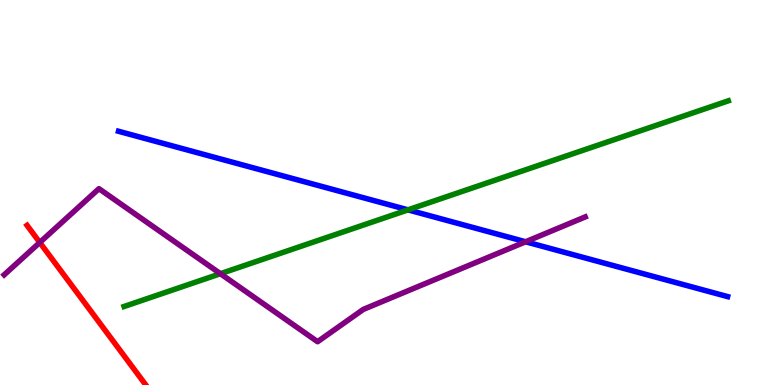[{'lines': ['blue', 'red'], 'intersections': []}, {'lines': ['green', 'red'], 'intersections': []}, {'lines': ['purple', 'red'], 'intersections': [{'x': 0.513, 'y': 3.7}]}, {'lines': ['blue', 'green'], 'intersections': [{'x': 5.26, 'y': 4.55}]}, {'lines': ['blue', 'purple'], 'intersections': [{'x': 6.78, 'y': 3.72}]}, {'lines': ['green', 'purple'], 'intersections': [{'x': 2.84, 'y': 2.89}]}]